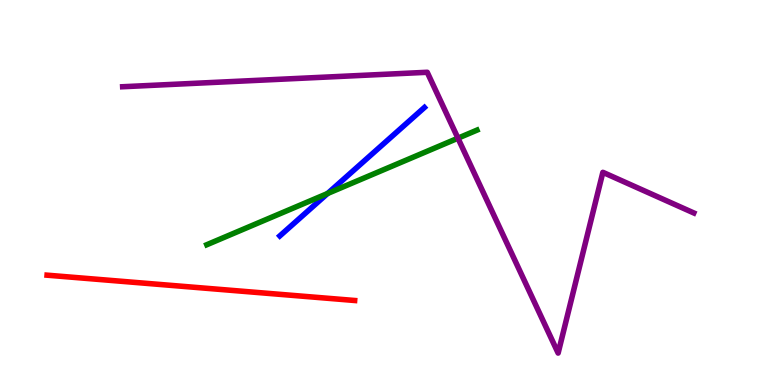[{'lines': ['blue', 'red'], 'intersections': []}, {'lines': ['green', 'red'], 'intersections': []}, {'lines': ['purple', 'red'], 'intersections': []}, {'lines': ['blue', 'green'], 'intersections': [{'x': 4.23, 'y': 4.97}]}, {'lines': ['blue', 'purple'], 'intersections': []}, {'lines': ['green', 'purple'], 'intersections': [{'x': 5.91, 'y': 6.41}]}]